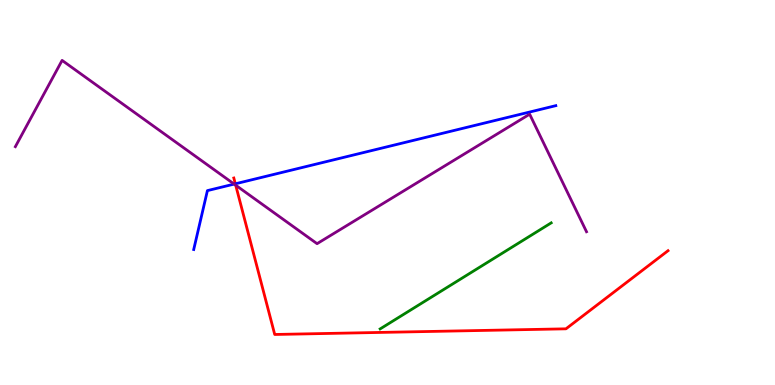[{'lines': ['blue', 'red'], 'intersections': [{'x': 3.04, 'y': 5.23}]}, {'lines': ['green', 'red'], 'intersections': []}, {'lines': ['purple', 'red'], 'intersections': [{'x': 3.04, 'y': 5.19}]}, {'lines': ['blue', 'green'], 'intersections': []}, {'lines': ['blue', 'purple'], 'intersections': [{'x': 3.02, 'y': 5.22}]}, {'lines': ['green', 'purple'], 'intersections': []}]